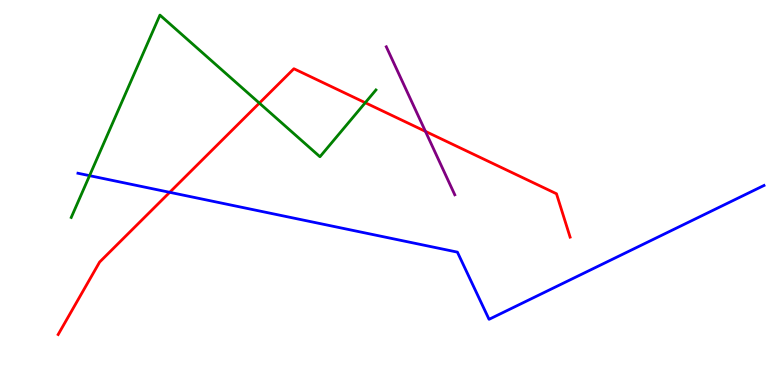[{'lines': ['blue', 'red'], 'intersections': [{'x': 2.19, 'y': 5.0}]}, {'lines': ['green', 'red'], 'intersections': [{'x': 3.35, 'y': 7.32}, {'x': 4.71, 'y': 7.33}]}, {'lines': ['purple', 'red'], 'intersections': [{'x': 5.49, 'y': 6.59}]}, {'lines': ['blue', 'green'], 'intersections': [{'x': 1.16, 'y': 5.44}]}, {'lines': ['blue', 'purple'], 'intersections': []}, {'lines': ['green', 'purple'], 'intersections': []}]